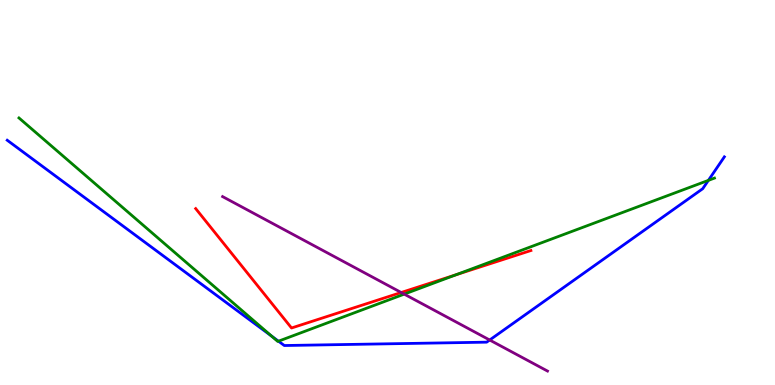[{'lines': ['blue', 'red'], 'intersections': []}, {'lines': ['green', 'red'], 'intersections': [{'x': 5.89, 'y': 2.86}]}, {'lines': ['purple', 'red'], 'intersections': [{'x': 5.18, 'y': 2.4}]}, {'lines': ['blue', 'green'], 'intersections': [{'x': 3.5, 'y': 1.27}, {'x': 3.59, 'y': 1.14}, {'x': 9.14, 'y': 5.32}]}, {'lines': ['blue', 'purple'], 'intersections': [{'x': 6.32, 'y': 1.17}]}, {'lines': ['green', 'purple'], 'intersections': [{'x': 5.22, 'y': 2.36}]}]